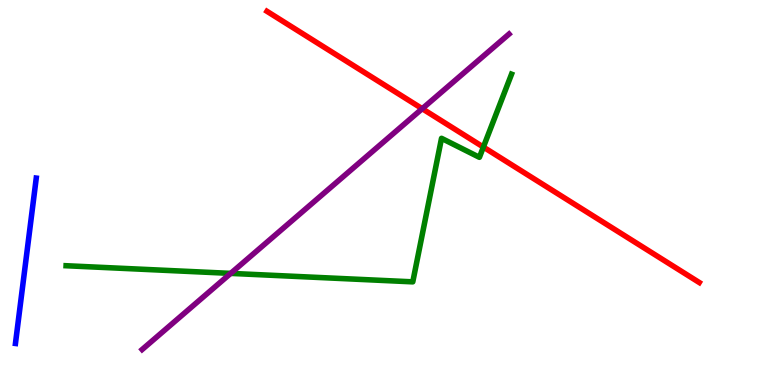[{'lines': ['blue', 'red'], 'intersections': []}, {'lines': ['green', 'red'], 'intersections': [{'x': 6.24, 'y': 6.18}]}, {'lines': ['purple', 'red'], 'intersections': [{'x': 5.45, 'y': 7.18}]}, {'lines': ['blue', 'green'], 'intersections': []}, {'lines': ['blue', 'purple'], 'intersections': []}, {'lines': ['green', 'purple'], 'intersections': [{'x': 2.98, 'y': 2.9}]}]